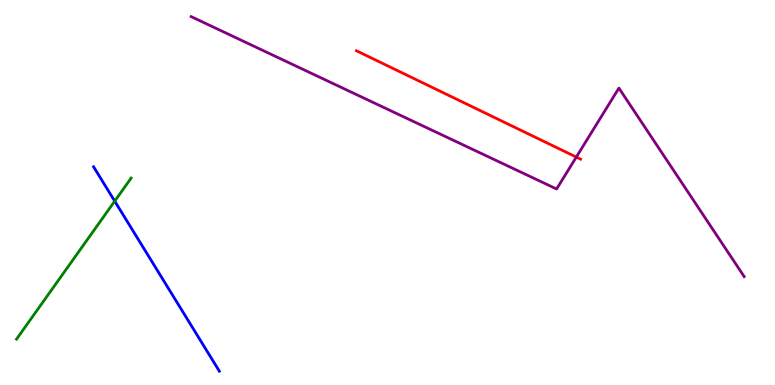[{'lines': ['blue', 'red'], 'intersections': []}, {'lines': ['green', 'red'], 'intersections': []}, {'lines': ['purple', 'red'], 'intersections': [{'x': 7.44, 'y': 5.92}]}, {'lines': ['blue', 'green'], 'intersections': [{'x': 1.48, 'y': 4.78}]}, {'lines': ['blue', 'purple'], 'intersections': []}, {'lines': ['green', 'purple'], 'intersections': []}]